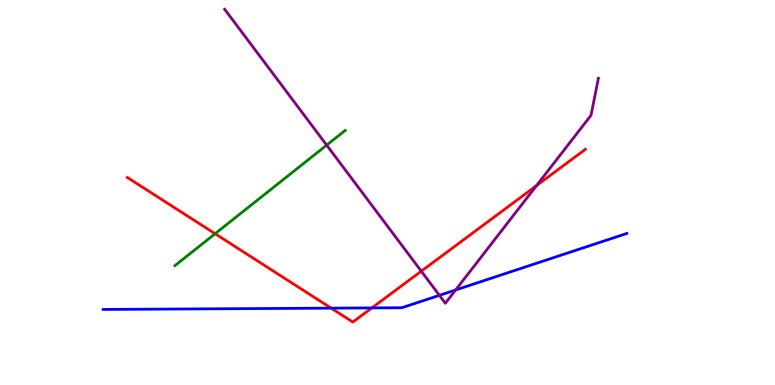[{'lines': ['blue', 'red'], 'intersections': [{'x': 4.27, 'y': 2.0}, {'x': 4.8, 'y': 2.0}]}, {'lines': ['green', 'red'], 'intersections': [{'x': 2.78, 'y': 3.93}]}, {'lines': ['purple', 'red'], 'intersections': [{'x': 5.44, 'y': 2.96}, {'x': 6.92, 'y': 5.18}]}, {'lines': ['blue', 'green'], 'intersections': []}, {'lines': ['blue', 'purple'], 'intersections': [{'x': 5.67, 'y': 2.33}, {'x': 5.88, 'y': 2.47}]}, {'lines': ['green', 'purple'], 'intersections': [{'x': 4.21, 'y': 6.23}]}]